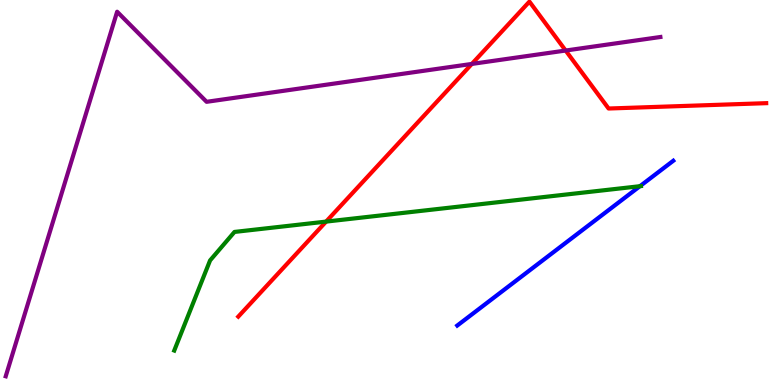[{'lines': ['blue', 'red'], 'intersections': []}, {'lines': ['green', 'red'], 'intersections': [{'x': 4.21, 'y': 4.24}]}, {'lines': ['purple', 'red'], 'intersections': [{'x': 6.09, 'y': 8.34}, {'x': 7.3, 'y': 8.69}]}, {'lines': ['blue', 'green'], 'intersections': [{'x': 8.26, 'y': 5.16}]}, {'lines': ['blue', 'purple'], 'intersections': []}, {'lines': ['green', 'purple'], 'intersections': []}]